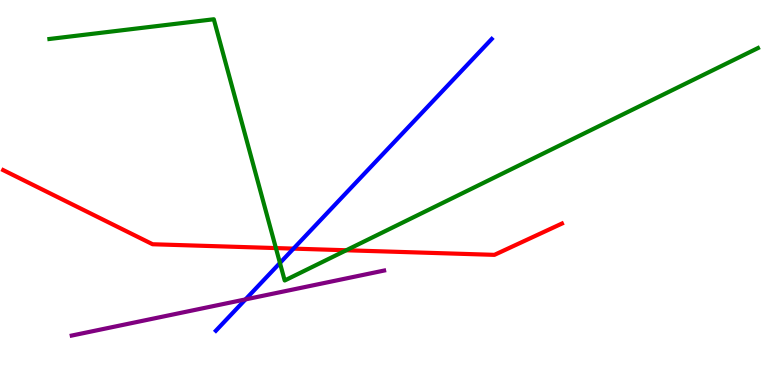[{'lines': ['blue', 'red'], 'intersections': [{'x': 3.79, 'y': 3.54}]}, {'lines': ['green', 'red'], 'intersections': [{'x': 3.56, 'y': 3.56}, {'x': 4.47, 'y': 3.5}]}, {'lines': ['purple', 'red'], 'intersections': []}, {'lines': ['blue', 'green'], 'intersections': [{'x': 3.61, 'y': 3.17}]}, {'lines': ['blue', 'purple'], 'intersections': [{'x': 3.17, 'y': 2.22}]}, {'lines': ['green', 'purple'], 'intersections': []}]